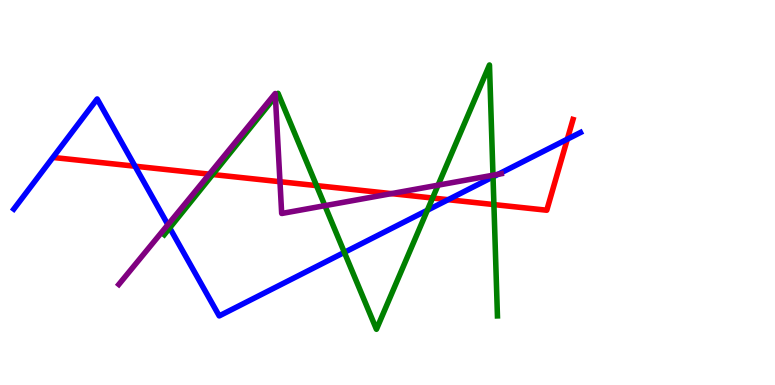[{'lines': ['blue', 'red'], 'intersections': [{'x': 1.74, 'y': 5.68}, {'x': 5.78, 'y': 4.81}, {'x': 7.32, 'y': 6.39}]}, {'lines': ['green', 'red'], 'intersections': [{'x': 2.74, 'y': 5.47}, {'x': 4.08, 'y': 5.18}, {'x': 5.58, 'y': 4.86}, {'x': 6.37, 'y': 4.69}]}, {'lines': ['purple', 'red'], 'intersections': [{'x': 2.7, 'y': 5.48}, {'x': 3.61, 'y': 5.28}, {'x': 5.05, 'y': 4.97}]}, {'lines': ['blue', 'green'], 'intersections': [{'x': 2.19, 'y': 4.08}, {'x': 4.44, 'y': 3.44}, {'x': 5.51, 'y': 4.54}, {'x': 6.36, 'y': 5.41}]}, {'lines': ['blue', 'purple'], 'intersections': [{'x': 2.17, 'y': 4.16}, {'x': 6.43, 'y': 5.47}]}, {'lines': ['green', 'purple'], 'intersections': [{'x': 3.55, 'y': 7.49}, {'x': 4.19, 'y': 4.66}, {'x': 5.65, 'y': 5.19}, {'x': 6.36, 'y': 5.45}]}]